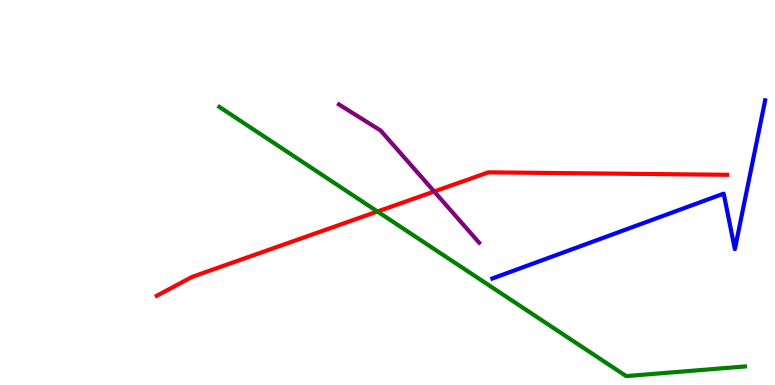[{'lines': ['blue', 'red'], 'intersections': []}, {'lines': ['green', 'red'], 'intersections': [{'x': 4.87, 'y': 4.51}]}, {'lines': ['purple', 'red'], 'intersections': [{'x': 5.6, 'y': 5.03}]}, {'lines': ['blue', 'green'], 'intersections': []}, {'lines': ['blue', 'purple'], 'intersections': []}, {'lines': ['green', 'purple'], 'intersections': []}]